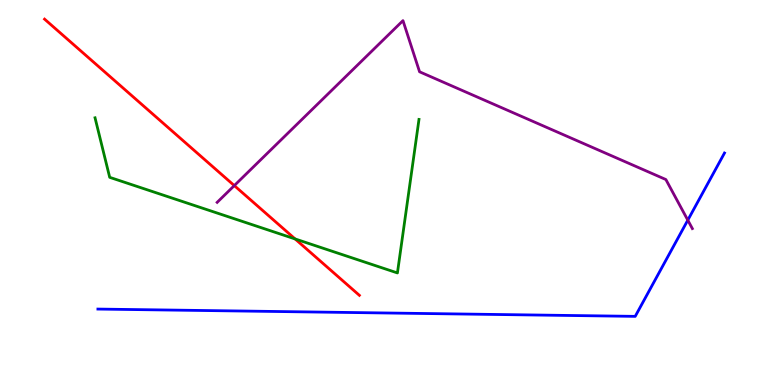[{'lines': ['blue', 'red'], 'intersections': []}, {'lines': ['green', 'red'], 'intersections': [{'x': 3.81, 'y': 3.79}]}, {'lines': ['purple', 'red'], 'intersections': [{'x': 3.02, 'y': 5.18}]}, {'lines': ['blue', 'green'], 'intersections': []}, {'lines': ['blue', 'purple'], 'intersections': [{'x': 8.87, 'y': 4.28}]}, {'lines': ['green', 'purple'], 'intersections': []}]